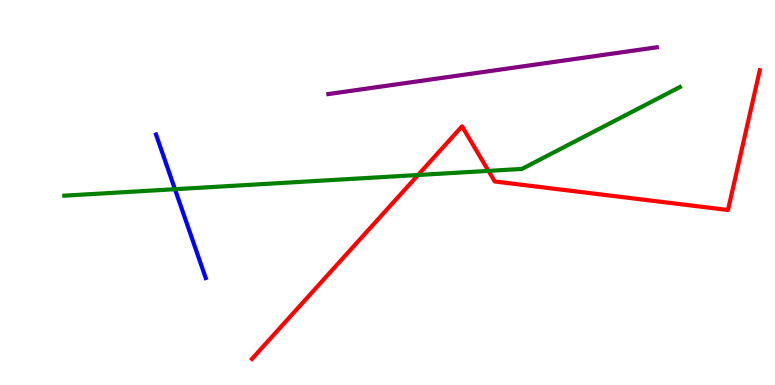[{'lines': ['blue', 'red'], 'intersections': []}, {'lines': ['green', 'red'], 'intersections': [{'x': 5.39, 'y': 5.45}, {'x': 6.3, 'y': 5.56}]}, {'lines': ['purple', 'red'], 'intersections': []}, {'lines': ['blue', 'green'], 'intersections': [{'x': 2.26, 'y': 5.09}]}, {'lines': ['blue', 'purple'], 'intersections': []}, {'lines': ['green', 'purple'], 'intersections': []}]